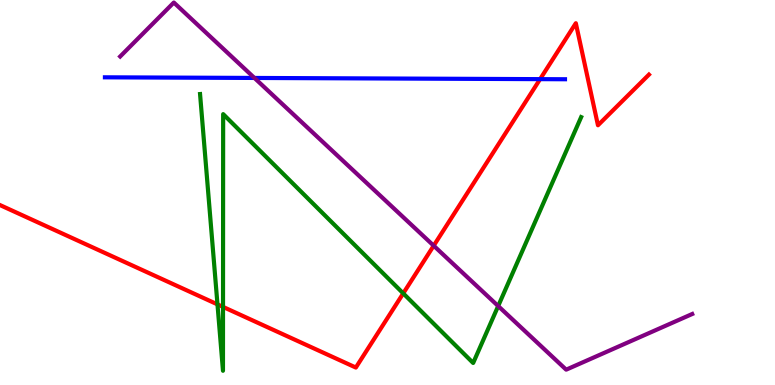[{'lines': ['blue', 'red'], 'intersections': [{'x': 6.97, 'y': 7.94}]}, {'lines': ['green', 'red'], 'intersections': [{'x': 2.81, 'y': 2.09}, {'x': 2.88, 'y': 2.03}, {'x': 5.2, 'y': 2.38}]}, {'lines': ['purple', 'red'], 'intersections': [{'x': 5.6, 'y': 3.62}]}, {'lines': ['blue', 'green'], 'intersections': []}, {'lines': ['blue', 'purple'], 'intersections': [{'x': 3.28, 'y': 7.98}]}, {'lines': ['green', 'purple'], 'intersections': [{'x': 6.43, 'y': 2.05}]}]